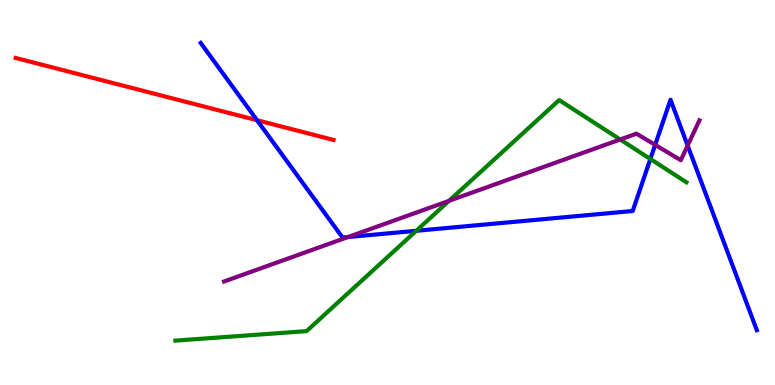[{'lines': ['blue', 'red'], 'intersections': [{'x': 3.32, 'y': 6.88}]}, {'lines': ['green', 'red'], 'intersections': []}, {'lines': ['purple', 'red'], 'intersections': []}, {'lines': ['blue', 'green'], 'intersections': [{'x': 5.37, 'y': 4.01}, {'x': 8.39, 'y': 5.87}]}, {'lines': ['blue', 'purple'], 'intersections': [{'x': 4.49, 'y': 3.84}, {'x': 8.45, 'y': 6.24}, {'x': 8.87, 'y': 6.22}]}, {'lines': ['green', 'purple'], 'intersections': [{'x': 5.79, 'y': 4.78}, {'x': 8.0, 'y': 6.38}]}]